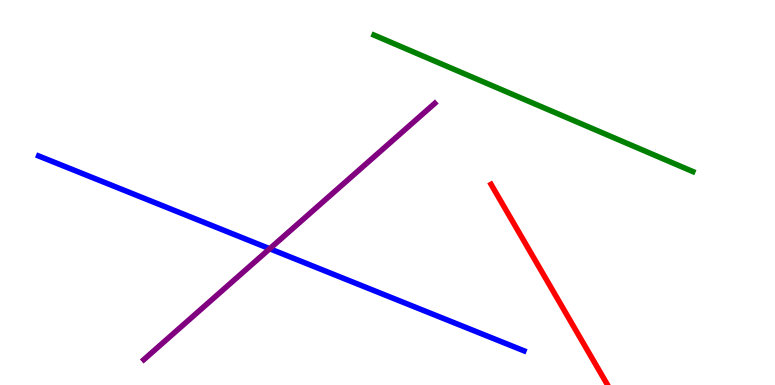[{'lines': ['blue', 'red'], 'intersections': []}, {'lines': ['green', 'red'], 'intersections': []}, {'lines': ['purple', 'red'], 'intersections': []}, {'lines': ['blue', 'green'], 'intersections': []}, {'lines': ['blue', 'purple'], 'intersections': [{'x': 3.48, 'y': 3.54}]}, {'lines': ['green', 'purple'], 'intersections': []}]